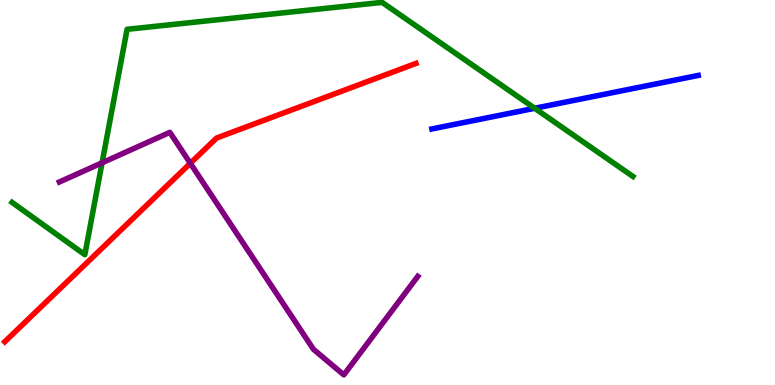[{'lines': ['blue', 'red'], 'intersections': []}, {'lines': ['green', 'red'], 'intersections': []}, {'lines': ['purple', 'red'], 'intersections': [{'x': 2.46, 'y': 5.76}]}, {'lines': ['blue', 'green'], 'intersections': [{'x': 6.9, 'y': 7.19}]}, {'lines': ['blue', 'purple'], 'intersections': []}, {'lines': ['green', 'purple'], 'intersections': [{'x': 1.32, 'y': 5.77}]}]